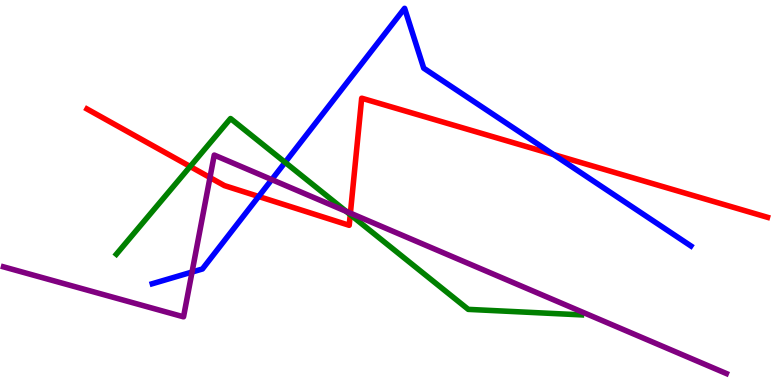[{'lines': ['blue', 'red'], 'intersections': [{'x': 3.34, 'y': 4.9}, {'x': 7.14, 'y': 5.99}]}, {'lines': ['green', 'red'], 'intersections': [{'x': 2.45, 'y': 5.68}, {'x': 4.52, 'y': 4.43}]}, {'lines': ['purple', 'red'], 'intersections': [{'x': 2.71, 'y': 5.39}, {'x': 4.52, 'y': 4.46}]}, {'lines': ['blue', 'green'], 'intersections': [{'x': 3.68, 'y': 5.78}]}, {'lines': ['blue', 'purple'], 'intersections': [{'x': 2.48, 'y': 2.93}, {'x': 3.51, 'y': 5.33}]}, {'lines': ['green', 'purple'], 'intersections': [{'x': 4.47, 'y': 4.51}]}]